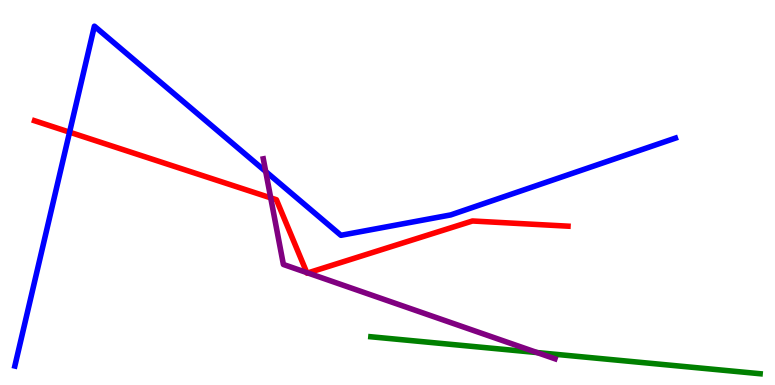[{'lines': ['blue', 'red'], 'intersections': [{'x': 0.898, 'y': 6.57}]}, {'lines': ['green', 'red'], 'intersections': []}, {'lines': ['purple', 'red'], 'intersections': [{'x': 3.49, 'y': 4.86}, {'x': 3.96, 'y': 2.92}, {'x': 3.97, 'y': 2.91}]}, {'lines': ['blue', 'green'], 'intersections': []}, {'lines': ['blue', 'purple'], 'intersections': [{'x': 3.43, 'y': 5.55}]}, {'lines': ['green', 'purple'], 'intersections': [{'x': 6.93, 'y': 0.843}]}]